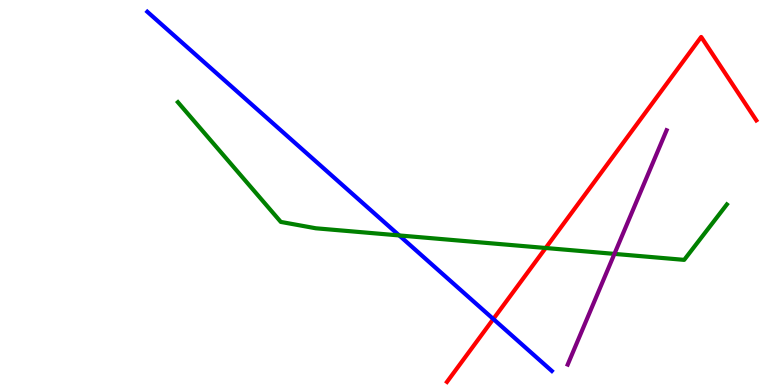[{'lines': ['blue', 'red'], 'intersections': [{'x': 6.37, 'y': 1.71}]}, {'lines': ['green', 'red'], 'intersections': [{'x': 7.04, 'y': 3.56}]}, {'lines': ['purple', 'red'], 'intersections': []}, {'lines': ['blue', 'green'], 'intersections': [{'x': 5.15, 'y': 3.88}]}, {'lines': ['blue', 'purple'], 'intersections': []}, {'lines': ['green', 'purple'], 'intersections': [{'x': 7.93, 'y': 3.41}]}]